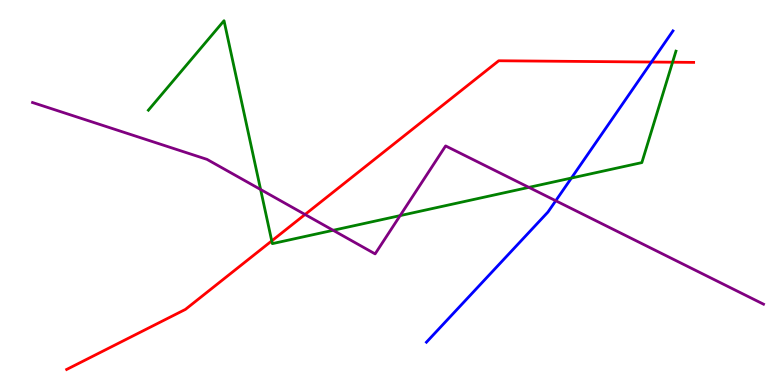[{'lines': ['blue', 'red'], 'intersections': [{'x': 8.41, 'y': 8.39}]}, {'lines': ['green', 'red'], 'intersections': [{'x': 3.51, 'y': 3.74}, {'x': 8.68, 'y': 8.38}]}, {'lines': ['purple', 'red'], 'intersections': [{'x': 3.94, 'y': 4.43}]}, {'lines': ['blue', 'green'], 'intersections': [{'x': 7.37, 'y': 5.38}]}, {'lines': ['blue', 'purple'], 'intersections': [{'x': 7.17, 'y': 4.79}]}, {'lines': ['green', 'purple'], 'intersections': [{'x': 3.36, 'y': 5.08}, {'x': 4.3, 'y': 4.02}, {'x': 5.16, 'y': 4.4}, {'x': 6.82, 'y': 5.13}]}]